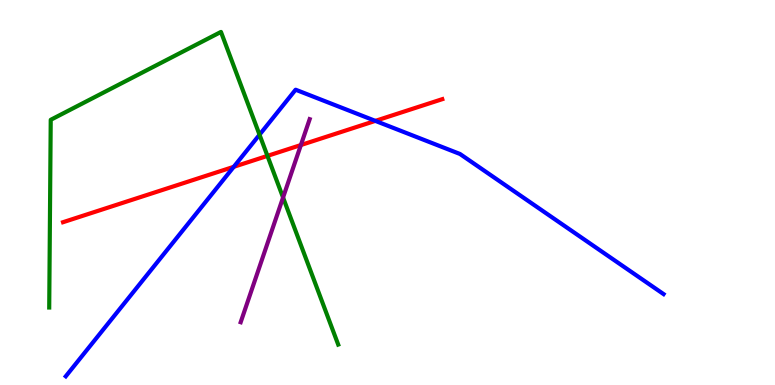[{'lines': ['blue', 'red'], 'intersections': [{'x': 3.02, 'y': 5.67}, {'x': 4.84, 'y': 6.86}]}, {'lines': ['green', 'red'], 'intersections': [{'x': 3.45, 'y': 5.95}]}, {'lines': ['purple', 'red'], 'intersections': [{'x': 3.88, 'y': 6.23}]}, {'lines': ['blue', 'green'], 'intersections': [{'x': 3.35, 'y': 6.5}]}, {'lines': ['blue', 'purple'], 'intersections': []}, {'lines': ['green', 'purple'], 'intersections': [{'x': 3.65, 'y': 4.87}]}]